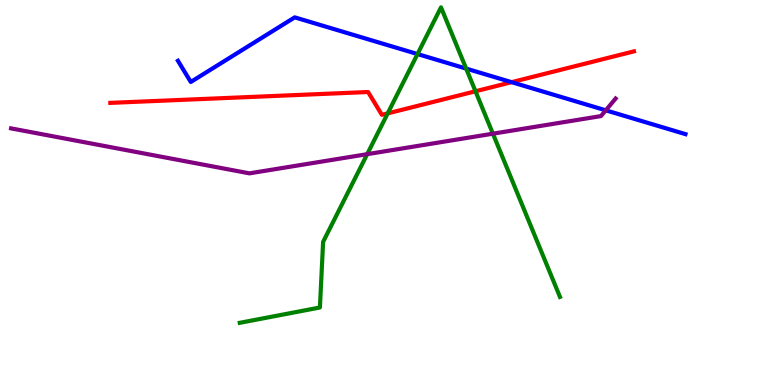[{'lines': ['blue', 'red'], 'intersections': [{'x': 6.6, 'y': 7.87}]}, {'lines': ['green', 'red'], 'intersections': [{'x': 5.0, 'y': 7.05}, {'x': 6.14, 'y': 7.63}]}, {'lines': ['purple', 'red'], 'intersections': []}, {'lines': ['blue', 'green'], 'intersections': [{'x': 5.39, 'y': 8.6}, {'x': 6.02, 'y': 8.22}]}, {'lines': ['blue', 'purple'], 'intersections': [{'x': 7.82, 'y': 7.13}]}, {'lines': ['green', 'purple'], 'intersections': [{'x': 4.74, 'y': 6.0}, {'x': 6.36, 'y': 6.53}]}]